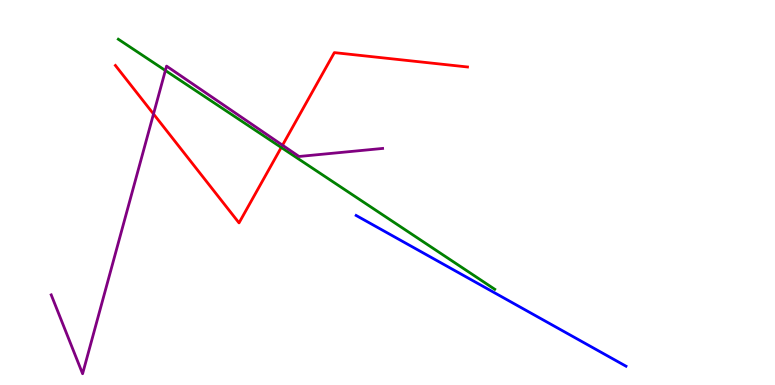[{'lines': ['blue', 'red'], 'intersections': []}, {'lines': ['green', 'red'], 'intersections': [{'x': 3.63, 'y': 6.17}]}, {'lines': ['purple', 'red'], 'intersections': [{'x': 1.98, 'y': 7.04}, {'x': 3.65, 'y': 6.23}]}, {'lines': ['blue', 'green'], 'intersections': []}, {'lines': ['blue', 'purple'], 'intersections': []}, {'lines': ['green', 'purple'], 'intersections': [{'x': 2.13, 'y': 8.17}]}]